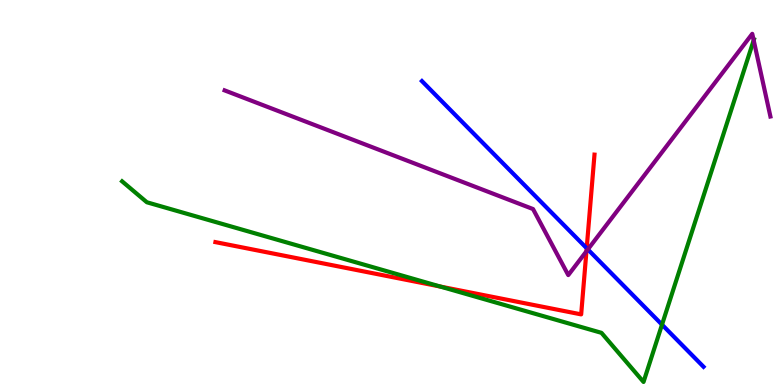[{'lines': ['blue', 'red'], 'intersections': [{'x': 7.57, 'y': 3.55}]}, {'lines': ['green', 'red'], 'intersections': [{'x': 5.68, 'y': 2.56}]}, {'lines': ['purple', 'red'], 'intersections': [{'x': 7.57, 'y': 3.47}]}, {'lines': ['blue', 'green'], 'intersections': [{'x': 8.54, 'y': 1.57}]}, {'lines': ['blue', 'purple'], 'intersections': [{'x': 7.59, 'y': 3.52}]}, {'lines': ['green', 'purple'], 'intersections': [{'x': 9.73, 'y': 8.95}]}]